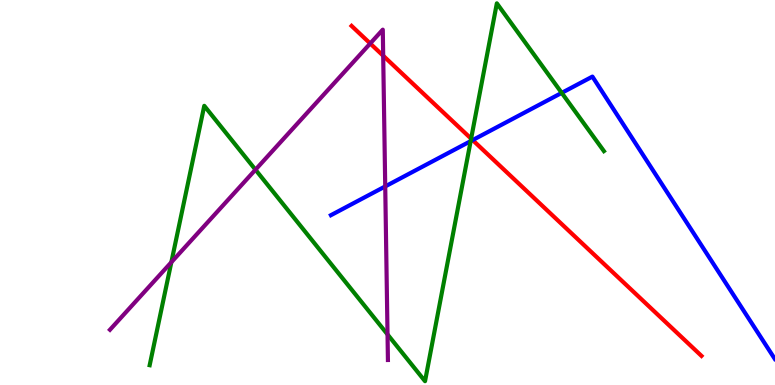[{'lines': ['blue', 'red'], 'intersections': [{'x': 6.1, 'y': 6.36}]}, {'lines': ['green', 'red'], 'intersections': [{'x': 6.08, 'y': 6.4}]}, {'lines': ['purple', 'red'], 'intersections': [{'x': 4.78, 'y': 8.87}, {'x': 4.94, 'y': 8.55}]}, {'lines': ['blue', 'green'], 'intersections': [{'x': 6.07, 'y': 6.33}, {'x': 7.25, 'y': 7.59}]}, {'lines': ['blue', 'purple'], 'intersections': [{'x': 4.97, 'y': 5.16}]}, {'lines': ['green', 'purple'], 'intersections': [{'x': 2.21, 'y': 3.19}, {'x': 3.3, 'y': 5.59}, {'x': 5.0, 'y': 1.31}]}]